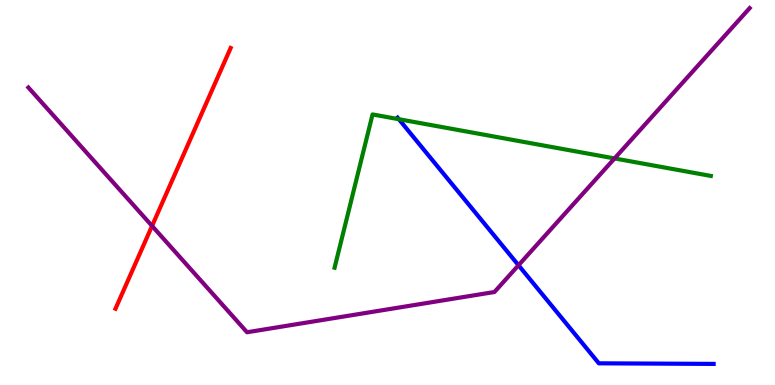[{'lines': ['blue', 'red'], 'intersections': []}, {'lines': ['green', 'red'], 'intersections': []}, {'lines': ['purple', 'red'], 'intersections': [{'x': 1.96, 'y': 4.13}]}, {'lines': ['blue', 'green'], 'intersections': [{'x': 5.15, 'y': 6.9}]}, {'lines': ['blue', 'purple'], 'intersections': [{'x': 6.69, 'y': 3.11}]}, {'lines': ['green', 'purple'], 'intersections': [{'x': 7.93, 'y': 5.89}]}]